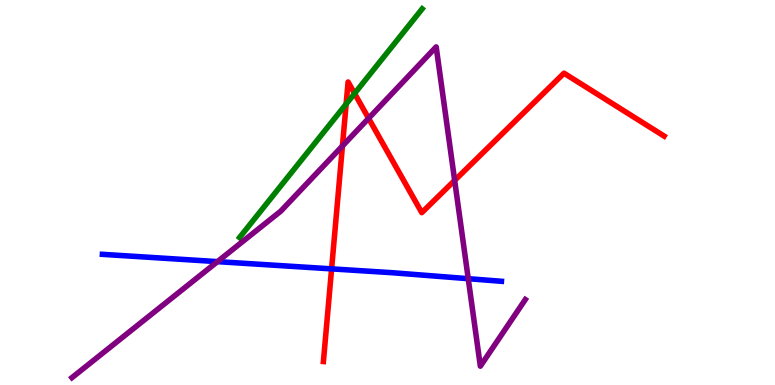[{'lines': ['blue', 'red'], 'intersections': [{'x': 4.28, 'y': 3.02}]}, {'lines': ['green', 'red'], 'intersections': [{'x': 4.47, 'y': 7.3}, {'x': 4.58, 'y': 7.57}]}, {'lines': ['purple', 'red'], 'intersections': [{'x': 4.42, 'y': 6.21}, {'x': 4.76, 'y': 6.93}, {'x': 5.87, 'y': 5.31}]}, {'lines': ['blue', 'green'], 'intersections': []}, {'lines': ['blue', 'purple'], 'intersections': [{'x': 2.81, 'y': 3.2}, {'x': 6.04, 'y': 2.76}]}, {'lines': ['green', 'purple'], 'intersections': []}]